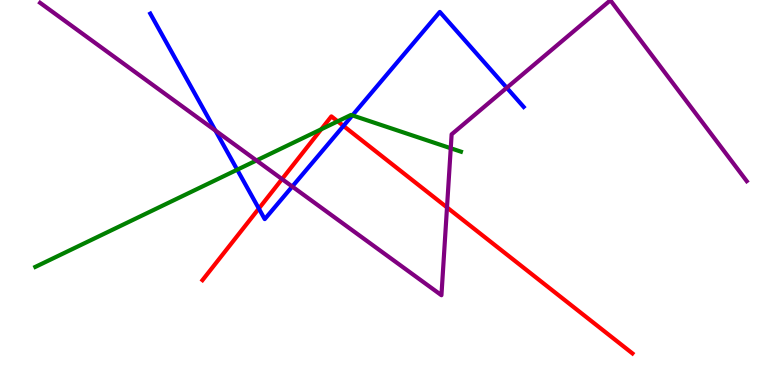[{'lines': ['blue', 'red'], 'intersections': [{'x': 3.34, 'y': 4.58}, {'x': 4.43, 'y': 6.73}]}, {'lines': ['green', 'red'], 'intersections': [{'x': 4.15, 'y': 6.64}, {'x': 4.36, 'y': 6.85}]}, {'lines': ['purple', 'red'], 'intersections': [{'x': 3.64, 'y': 5.35}, {'x': 5.77, 'y': 4.61}]}, {'lines': ['blue', 'green'], 'intersections': [{'x': 3.06, 'y': 5.59}, {'x': 4.55, 'y': 7.0}]}, {'lines': ['blue', 'purple'], 'intersections': [{'x': 2.78, 'y': 6.61}, {'x': 3.77, 'y': 5.15}, {'x': 6.54, 'y': 7.72}]}, {'lines': ['green', 'purple'], 'intersections': [{'x': 3.31, 'y': 5.83}, {'x': 5.82, 'y': 6.15}]}]